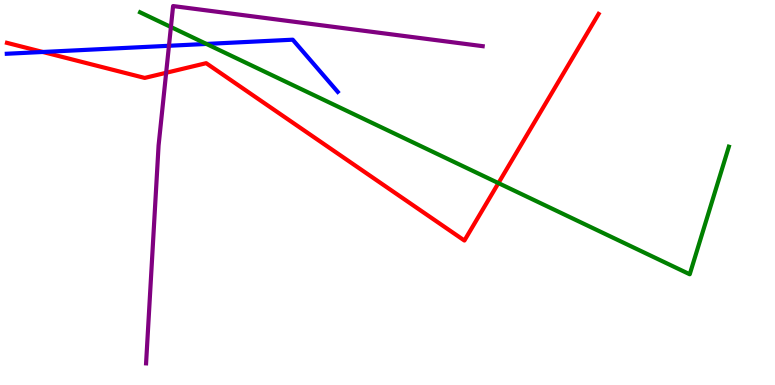[{'lines': ['blue', 'red'], 'intersections': [{'x': 0.552, 'y': 8.65}]}, {'lines': ['green', 'red'], 'intersections': [{'x': 6.43, 'y': 5.24}]}, {'lines': ['purple', 'red'], 'intersections': [{'x': 2.14, 'y': 8.11}]}, {'lines': ['blue', 'green'], 'intersections': [{'x': 2.66, 'y': 8.86}]}, {'lines': ['blue', 'purple'], 'intersections': [{'x': 2.18, 'y': 8.81}]}, {'lines': ['green', 'purple'], 'intersections': [{'x': 2.21, 'y': 9.3}]}]